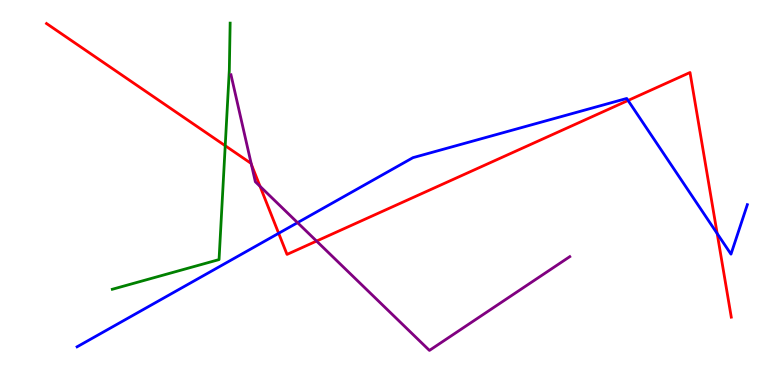[{'lines': ['blue', 'red'], 'intersections': [{'x': 3.6, 'y': 3.94}, {'x': 8.1, 'y': 7.39}, {'x': 9.25, 'y': 3.93}]}, {'lines': ['green', 'red'], 'intersections': [{'x': 2.91, 'y': 6.21}]}, {'lines': ['purple', 'red'], 'intersections': [{'x': 3.24, 'y': 5.73}, {'x': 3.36, 'y': 5.16}, {'x': 4.08, 'y': 3.74}]}, {'lines': ['blue', 'green'], 'intersections': []}, {'lines': ['blue', 'purple'], 'intersections': [{'x': 3.84, 'y': 4.22}]}, {'lines': ['green', 'purple'], 'intersections': []}]